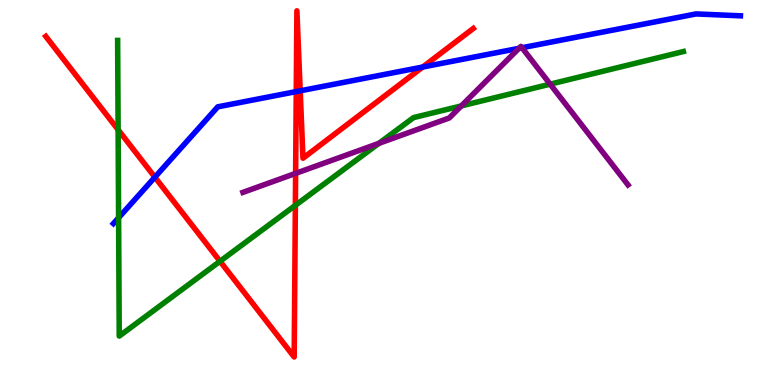[{'lines': ['blue', 'red'], 'intersections': [{'x': 2.0, 'y': 5.4}, {'x': 3.82, 'y': 7.62}, {'x': 3.87, 'y': 7.64}, {'x': 5.45, 'y': 8.26}]}, {'lines': ['green', 'red'], 'intersections': [{'x': 1.52, 'y': 6.63}, {'x': 2.84, 'y': 3.21}, {'x': 3.81, 'y': 4.67}]}, {'lines': ['purple', 'red'], 'intersections': [{'x': 3.81, 'y': 5.5}]}, {'lines': ['blue', 'green'], 'intersections': [{'x': 1.53, 'y': 4.34}]}, {'lines': ['blue', 'purple'], 'intersections': [{'x': 6.7, 'y': 8.74}, {'x': 6.74, 'y': 8.76}]}, {'lines': ['green', 'purple'], 'intersections': [{'x': 4.89, 'y': 6.28}, {'x': 5.95, 'y': 7.25}, {'x': 7.1, 'y': 7.81}]}]